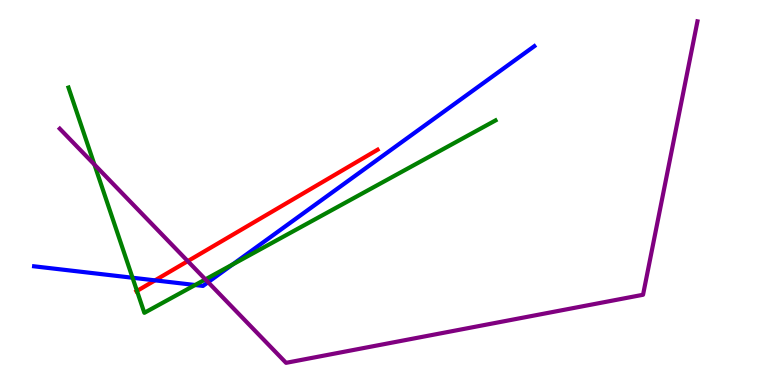[{'lines': ['blue', 'red'], 'intersections': [{'x': 2.0, 'y': 2.72}]}, {'lines': ['green', 'red'], 'intersections': [{'x': 1.77, 'y': 2.44}]}, {'lines': ['purple', 'red'], 'intersections': [{'x': 2.42, 'y': 3.22}]}, {'lines': ['blue', 'green'], 'intersections': [{'x': 1.71, 'y': 2.79}, {'x': 2.52, 'y': 2.6}, {'x': 3.0, 'y': 3.13}]}, {'lines': ['blue', 'purple'], 'intersections': [{'x': 2.69, 'y': 2.67}]}, {'lines': ['green', 'purple'], 'intersections': [{'x': 1.22, 'y': 5.73}, {'x': 2.65, 'y': 2.74}]}]